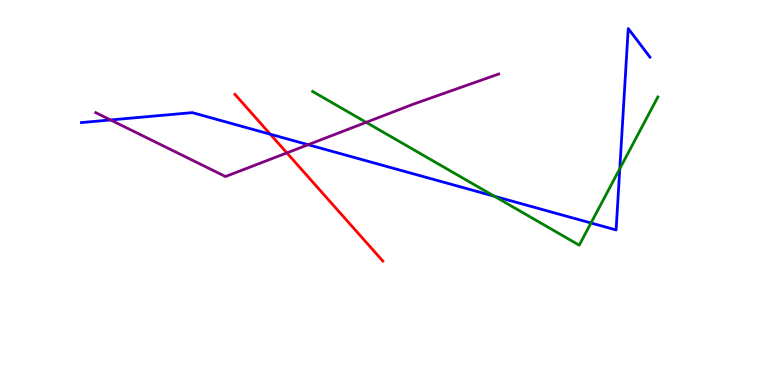[{'lines': ['blue', 'red'], 'intersections': [{'x': 3.49, 'y': 6.51}]}, {'lines': ['green', 'red'], 'intersections': []}, {'lines': ['purple', 'red'], 'intersections': [{'x': 3.7, 'y': 6.03}]}, {'lines': ['blue', 'green'], 'intersections': [{'x': 6.38, 'y': 4.9}, {'x': 7.63, 'y': 4.21}, {'x': 8.0, 'y': 5.62}]}, {'lines': ['blue', 'purple'], 'intersections': [{'x': 1.43, 'y': 6.88}, {'x': 3.98, 'y': 6.24}]}, {'lines': ['green', 'purple'], 'intersections': [{'x': 4.72, 'y': 6.82}]}]